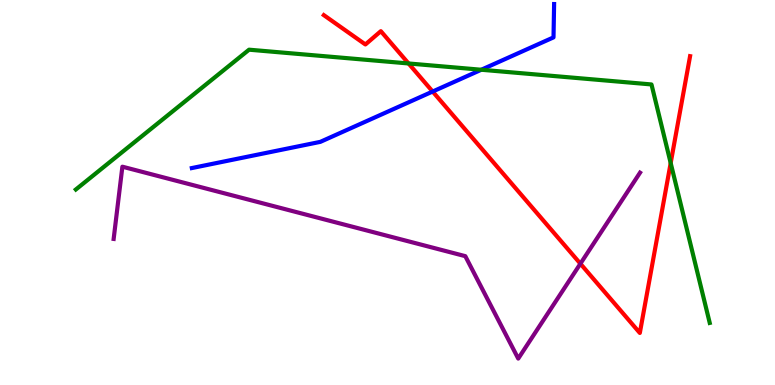[{'lines': ['blue', 'red'], 'intersections': [{'x': 5.58, 'y': 7.62}]}, {'lines': ['green', 'red'], 'intersections': [{'x': 5.27, 'y': 8.35}, {'x': 8.65, 'y': 5.77}]}, {'lines': ['purple', 'red'], 'intersections': [{'x': 7.49, 'y': 3.15}]}, {'lines': ['blue', 'green'], 'intersections': [{'x': 6.21, 'y': 8.19}]}, {'lines': ['blue', 'purple'], 'intersections': []}, {'lines': ['green', 'purple'], 'intersections': []}]